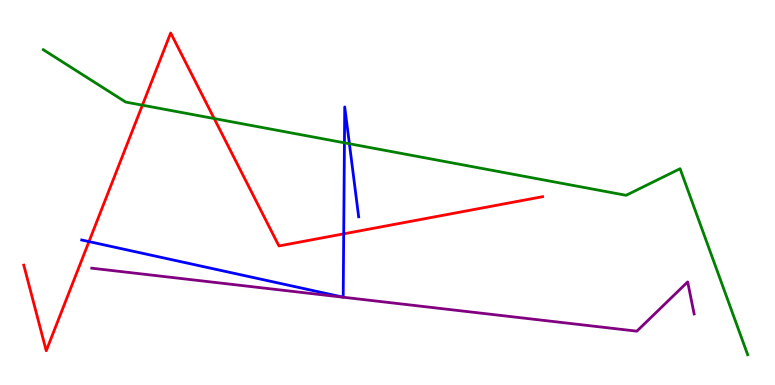[{'lines': ['blue', 'red'], 'intersections': [{'x': 1.15, 'y': 3.73}, {'x': 4.43, 'y': 3.93}]}, {'lines': ['green', 'red'], 'intersections': [{'x': 1.84, 'y': 7.27}, {'x': 2.76, 'y': 6.92}]}, {'lines': ['purple', 'red'], 'intersections': []}, {'lines': ['blue', 'green'], 'intersections': [{'x': 4.44, 'y': 6.29}, {'x': 4.51, 'y': 6.27}]}, {'lines': ['blue', 'purple'], 'intersections': []}, {'lines': ['green', 'purple'], 'intersections': []}]